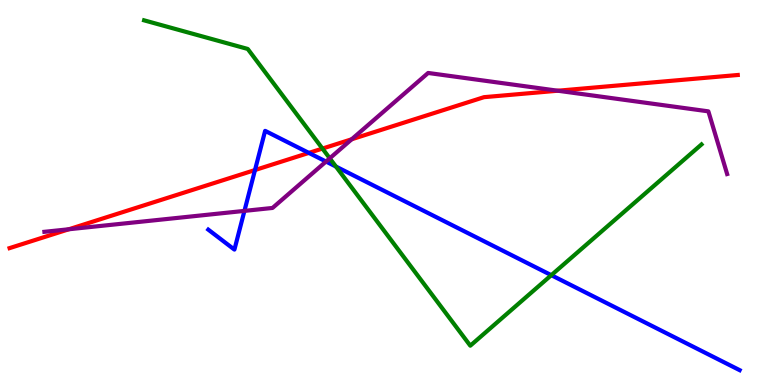[{'lines': ['blue', 'red'], 'intersections': [{'x': 3.29, 'y': 5.58}, {'x': 3.99, 'y': 6.03}]}, {'lines': ['green', 'red'], 'intersections': [{'x': 4.16, 'y': 6.14}]}, {'lines': ['purple', 'red'], 'intersections': [{'x': 0.888, 'y': 4.05}, {'x': 4.54, 'y': 6.38}, {'x': 7.2, 'y': 7.64}]}, {'lines': ['blue', 'green'], 'intersections': [{'x': 4.33, 'y': 5.67}, {'x': 7.11, 'y': 2.85}]}, {'lines': ['blue', 'purple'], 'intersections': [{'x': 3.15, 'y': 4.52}, {'x': 4.21, 'y': 5.8}]}, {'lines': ['green', 'purple'], 'intersections': [{'x': 4.25, 'y': 5.89}]}]